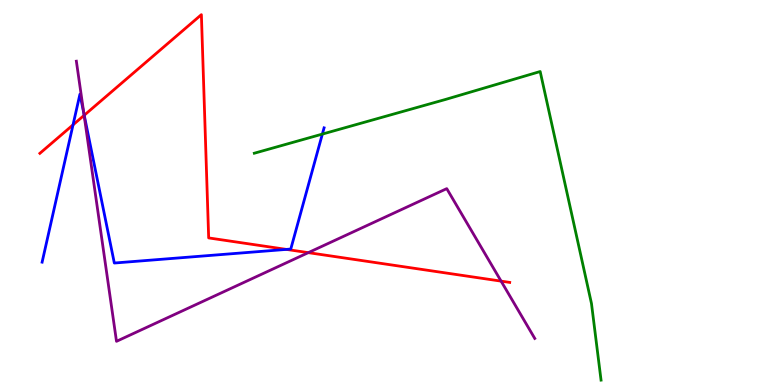[{'lines': ['blue', 'red'], 'intersections': [{'x': 0.942, 'y': 6.76}, {'x': 1.09, 'y': 7.01}, {'x': 3.7, 'y': 3.52}]}, {'lines': ['green', 'red'], 'intersections': []}, {'lines': ['purple', 'red'], 'intersections': [{'x': 1.09, 'y': 7.0}, {'x': 3.98, 'y': 3.44}, {'x': 6.47, 'y': 2.7}]}, {'lines': ['blue', 'green'], 'intersections': [{'x': 4.16, 'y': 6.52}]}, {'lines': ['blue', 'purple'], 'intersections': [{'x': 1.08, 'y': 7.06}]}, {'lines': ['green', 'purple'], 'intersections': []}]